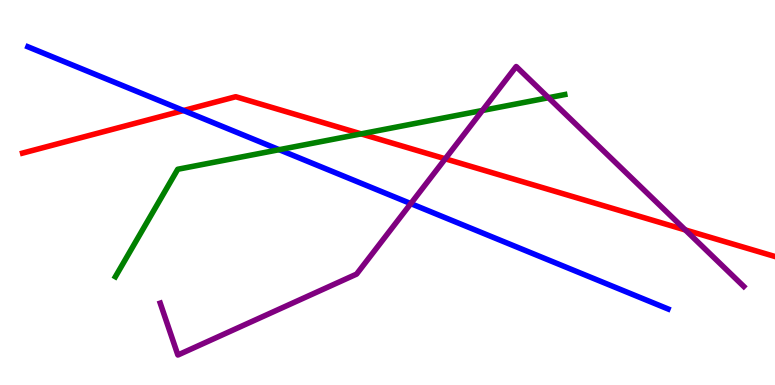[{'lines': ['blue', 'red'], 'intersections': [{'x': 2.37, 'y': 7.13}]}, {'lines': ['green', 'red'], 'intersections': [{'x': 4.66, 'y': 6.52}]}, {'lines': ['purple', 'red'], 'intersections': [{'x': 5.75, 'y': 5.88}, {'x': 8.84, 'y': 4.03}]}, {'lines': ['blue', 'green'], 'intersections': [{'x': 3.6, 'y': 6.11}]}, {'lines': ['blue', 'purple'], 'intersections': [{'x': 5.3, 'y': 4.71}]}, {'lines': ['green', 'purple'], 'intersections': [{'x': 6.22, 'y': 7.13}, {'x': 7.08, 'y': 7.46}]}]